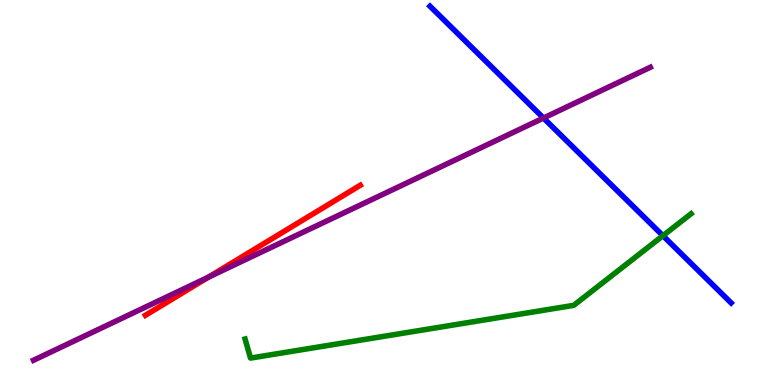[{'lines': ['blue', 'red'], 'intersections': []}, {'lines': ['green', 'red'], 'intersections': []}, {'lines': ['purple', 'red'], 'intersections': [{'x': 2.69, 'y': 2.8}]}, {'lines': ['blue', 'green'], 'intersections': [{'x': 8.55, 'y': 3.88}]}, {'lines': ['blue', 'purple'], 'intersections': [{'x': 7.01, 'y': 6.93}]}, {'lines': ['green', 'purple'], 'intersections': []}]